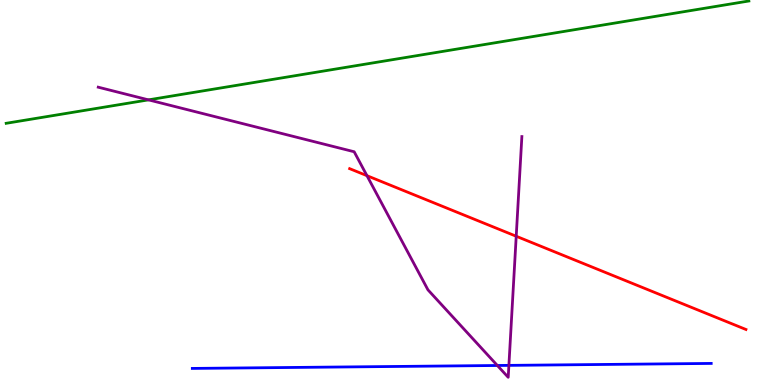[{'lines': ['blue', 'red'], 'intersections': []}, {'lines': ['green', 'red'], 'intersections': []}, {'lines': ['purple', 'red'], 'intersections': [{'x': 4.73, 'y': 5.44}, {'x': 6.66, 'y': 3.86}]}, {'lines': ['blue', 'green'], 'intersections': []}, {'lines': ['blue', 'purple'], 'intersections': [{'x': 6.42, 'y': 0.507}, {'x': 6.57, 'y': 0.51}]}, {'lines': ['green', 'purple'], 'intersections': [{'x': 1.92, 'y': 7.41}]}]